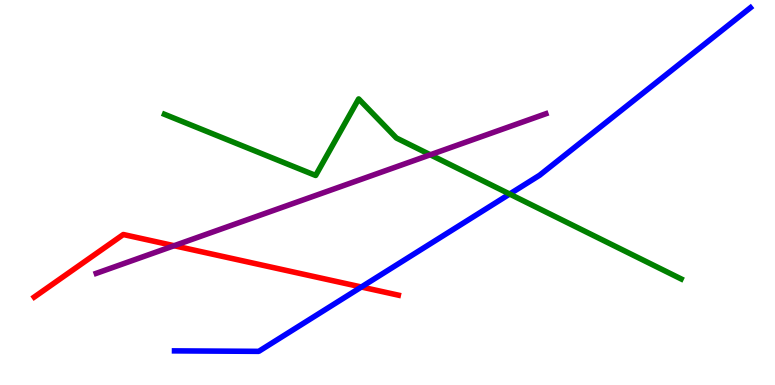[{'lines': ['blue', 'red'], 'intersections': [{'x': 4.66, 'y': 2.55}]}, {'lines': ['green', 'red'], 'intersections': []}, {'lines': ['purple', 'red'], 'intersections': [{'x': 2.25, 'y': 3.62}]}, {'lines': ['blue', 'green'], 'intersections': [{'x': 6.58, 'y': 4.96}]}, {'lines': ['blue', 'purple'], 'intersections': []}, {'lines': ['green', 'purple'], 'intersections': [{'x': 5.55, 'y': 5.98}]}]